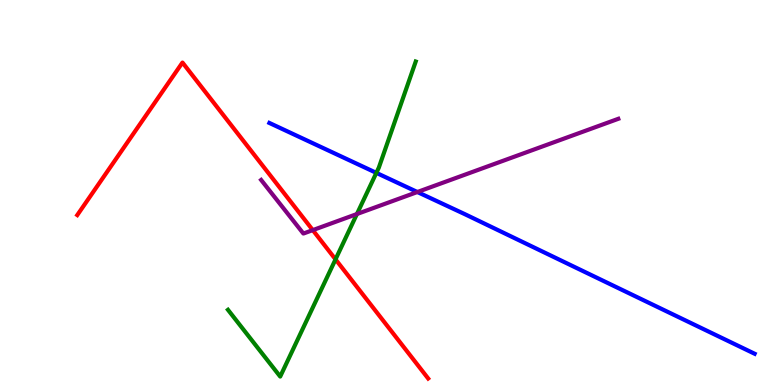[{'lines': ['blue', 'red'], 'intersections': []}, {'lines': ['green', 'red'], 'intersections': [{'x': 4.33, 'y': 3.26}]}, {'lines': ['purple', 'red'], 'intersections': [{'x': 4.04, 'y': 4.02}]}, {'lines': ['blue', 'green'], 'intersections': [{'x': 4.86, 'y': 5.51}]}, {'lines': ['blue', 'purple'], 'intersections': [{'x': 5.39, 'y': 5.01}]}, {'lines': ['green', 'purple'], 'intersections': [{'x': 4.61, 'y': 4.44}]}]